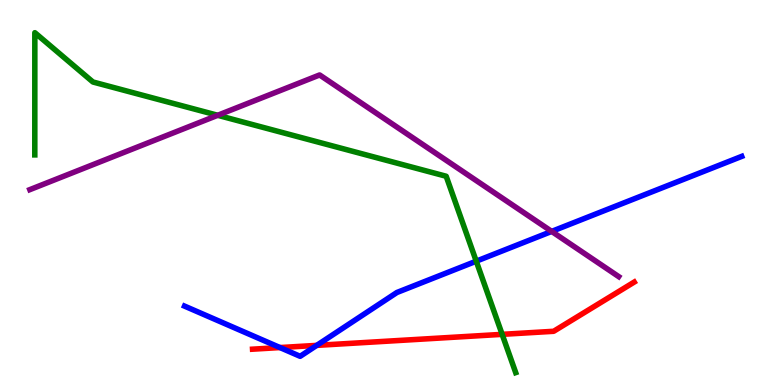[{'lines': ['blue', 'red'], 'intersections': [{'x': 3.61, 'y': 0.972}, {'x': 4.09, 'y': 1.03}]}, {'lines': ['green', 'red'], 'intersections': [{'x': 6.48, 'y': 1.32}]}, {'lines': ['purple', 'red'], 'intersections': []}, {'lines': ['blue', 'green'], 'intersections': [{'x': 6.15, 'y': 3.22}]}, {'lines': ['blue', 'purple'], 'intersections': [{'x': 7.12, 'y': 3.99}]}, {'lines': ['green', 'purple'], 'intersections': [{'x': 2.81, 'y': 7.01}]}]